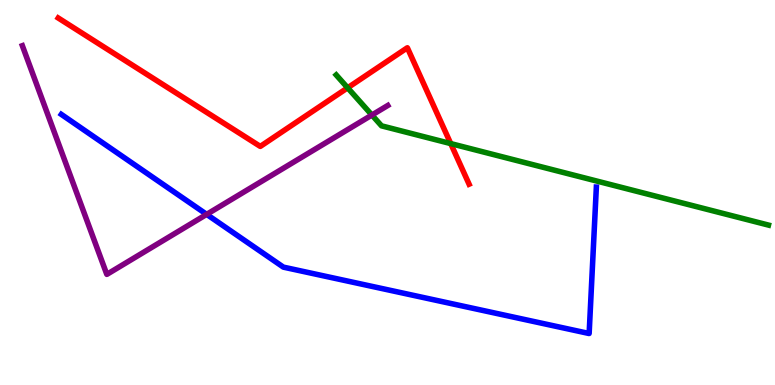[{'lines': ['blue', 'red'], 'intersections': []}, {'lines': ['green', 'red'], 'intersections': [{'x': 4.49, 'y': 7.72}, {'x': 5.82, 'y': 6.27}]}, {'lines': ['purple', 'red'], 'intersections': []}, {'lines': ['blue', 'green'], 'intersections': []}, {'lines': ['blue', 'purple'], 'intersections': [{'x': 2.67, 'y': 4.43}]}, {'lines': ['green', 'purple'], 'intersections': [{'x': 4.8, 'y': 7.01}]}]